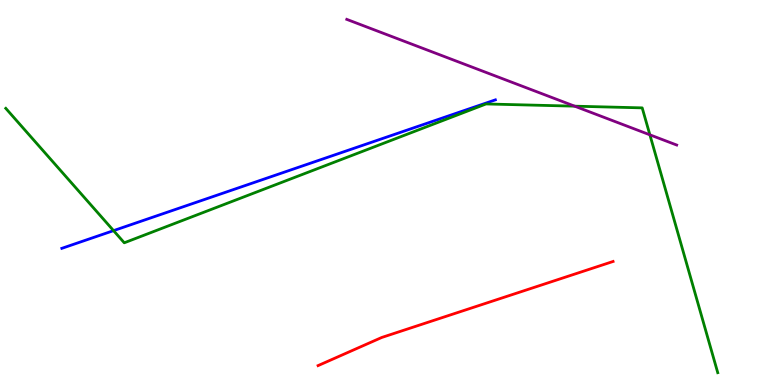[{'lines': ['blue', 'red'], 'intersections': []}, {'lines': ['green', 'red'], 'intersections': []}, {'lines': ['purple', 'red'], 'intersections': []}, {'lines': ['blue', 'green'], 'intersections': [{'x': 1.47, 'y': 4.01}]}, {'lines': ['blue', 'purple'], 'intersections': []}, {'lines': ['green', 'purple'], 'intersections': [{'x': 7.42, 'y': 7.24}, {'x': 8.39, 'y': 6.5}]}]